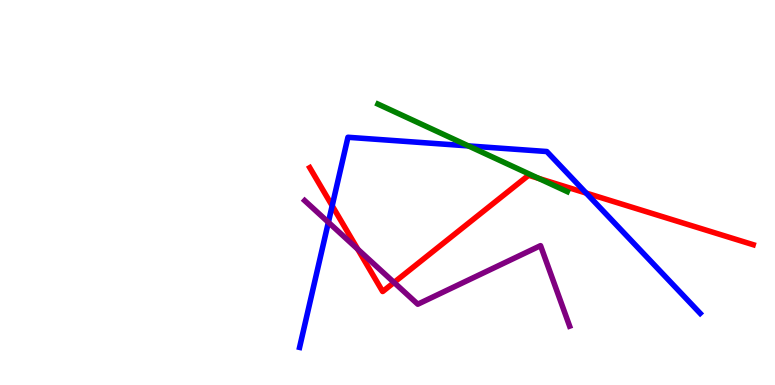[{'lines': ['blue', 'red'], 'intersections': [{'x': 4.29, 'y': 4.66}, {'x': 7.56, 'y': 4.98}]}, {'lines': ['green', 'red'], 'intersections': [{'x': 6.95, 'y': 5.37}]}, {'lines': ['purple', 'red'], 'intersections': [{'x': 4.62, 'y': 3.53}, {'x': 5.08, 'y': 2.66}]}, {'lines': ['blue', 'green'], 'intersections': [{'x': 6.04, 'y': 6.21}]}, {'lines': ['blue', 'purple'], 'intersections': [{'x': 4.24, 'y': 4.23}]}, {'lines': ['green', 'purple'], 'intersections': []}]